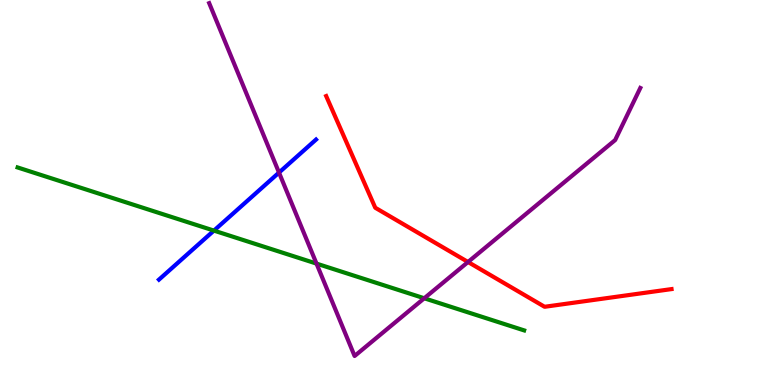[{'lines': ['blue', 'red'], 'intersections': []}, {'lines': ['green', 'red'], 'intersections': []}, {'lines': ['purple', 'red'], 'intersections': [{'x': 6.04, 'y': 3.19}]}, {'lines': ['blue', 'green'], 'intersections': [{'x': 2.76, 'y': 4.01}]}, {'lines': ['blue', 'purple'], 'intersections': [{'x': 3.6, 'y': 5.52}]}, {'lines': ['green', 'purple'], 'intersections': [{'x': 4.08, 'y': 3.15}, {'x': 5.47, 'y': 2.25}]}]